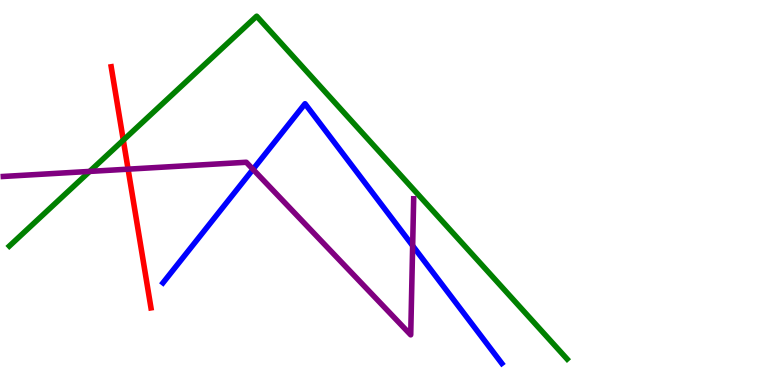[{'lines': ['blue', 'red'], 'intersections': []}, {'lines': ['green', 'red'], 'intersections': [{'x': 1.59, 'y': 6.36}]}, {'lines': ['purple', 'red'], 'intersections': [{'x': 1.65, 'y': 5.61}]}, {'lines': ['blue', 'green'], 'intersections': []}, {'lines': ['blue', 'purple'], 'intersections': [{'x': 3.26, 'y': 5.6}, {'x': 5.32, 'y': 3.62}]}, {'lines': ['green', 'purple'], 'intersections': [{'x': 1.16, 'y': 5.55}]}]